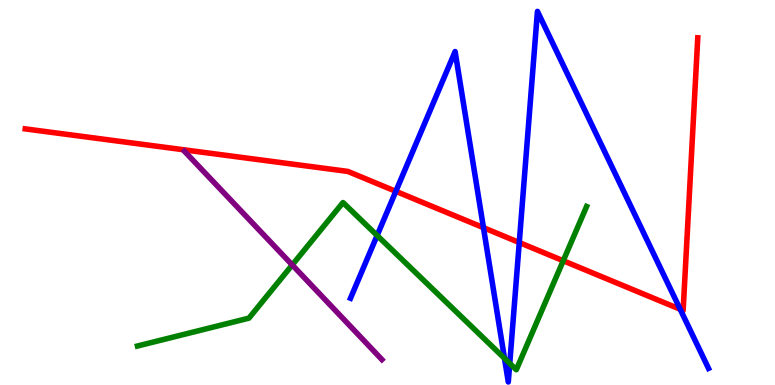[{'lines': ['blue', 'red'], 'intersections': [{'x': 5.11, 'y': 5.03}, {'x': 6.24, 'y': 4.09}, {'x': 6.7, 'y': 3.7}, {'x': 8.78, 'y': 1.97}]}, {'lines': ['green', 'red'], 'intersections': [{'x': 7.27, 'y': 3.23}]}, {'lines': ['purple', 'red'], 'intersections': []}, {'lines': ['blue', 'green'], 'intersections': [{'x': 4.87, 'y': 3.88}, {'x': 6.51, 'y': 0.693}, {'x': 6.58, 'y': 0.561}]}, {'lines': ['blue', 'purple'], 'intersections': []}, {'lines': ['green', 'purple'], 'intersections': [{'x': 3.77, 'y': 3.12}]}]